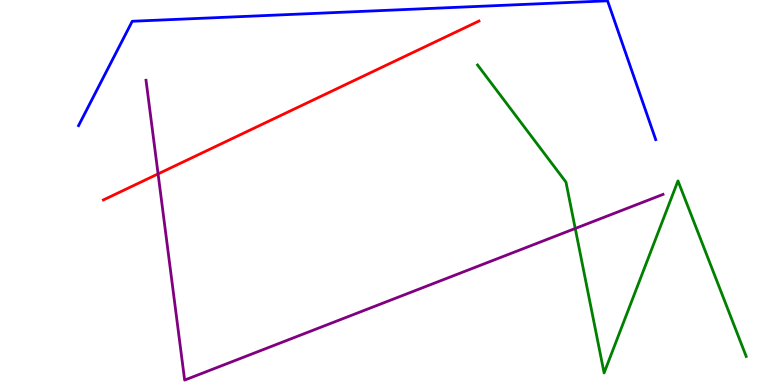[{'lines': ['blue', 'red'], 'intersections': []}, {'lines': ['green', 'red'], 'intersections': []}, {'lines': ['purple', 'red'], 'intersections': [{'x': 2.04, 'y': 5.48}]}, {'lines': ['blue', 'green'], 'intersections': []}, {'lines': ['blue', 'purple'], 'intersections': []}, {'lines': ['green', 'purple'], 'intersections': [{'x': 7.42, 'y': 4.07}]}]